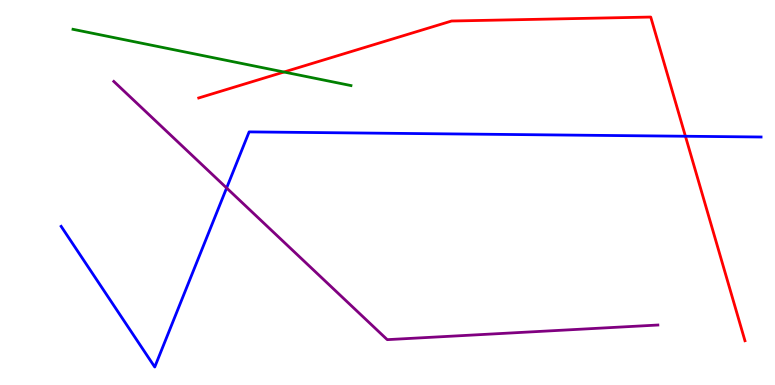[{'lines': ['blue', 'red'], 'intersections': [{'x': 8.84, 'y': 6.46}]}, {'lines': ['green', 'red'], 'intersections': [{'x': 3.66, 'y': 8.13}]}, {'lines': ['purple', 'red'], 'intersections': []}, {'lines': ['blue', 'green'], 'intersections': []}, {'lines': ['blue', 'purple'], 'intersections': [{'x': 2.92, 'y': 5.12}]}, {'lines': ['green', 'purple'], 'intersections': []}]